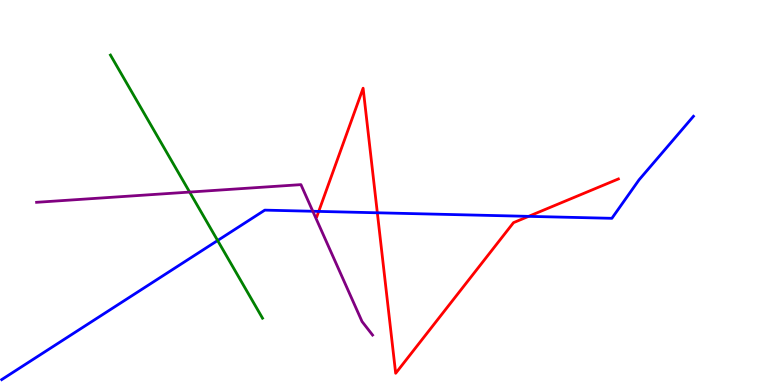[{'lines': ['blue', 'red'], 'intersections': [{'x': 4.11, 'y': 4.51}, {'x': 4.87, 'y': 4.47}, {'x': 6.82, 'y': 4.38}]}, {'lines': ['green', 'red'], 'intersections': []}, {'lines': ['purple', 'red'], 'intersections': []}, {'lines': ['blue', 'green'], 'intersections': [{'x': 2.81, 'y': 3.75}]}, {'lines': ['blue', 'purple'], 'intersections': [{'x': 4.04, 'y': 4.51}]}, {'lines': ['green', 'purple'], 'intersections': [{'x': 2.45, 'y': 5.01}]}]